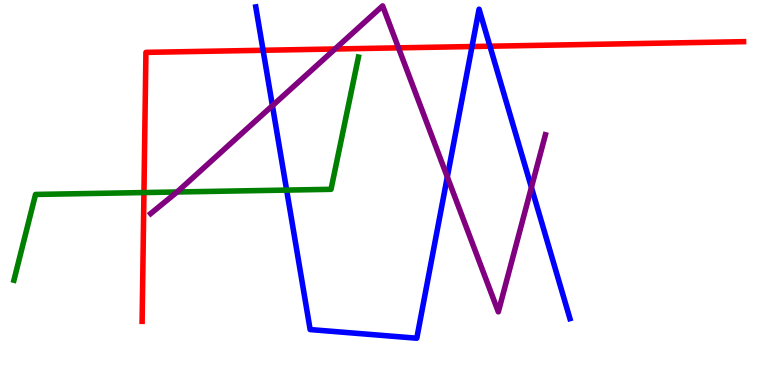[{'lines': ['blue', 'red'], 'intersections': [{'x': 3.39, 'y': 8.69}, {'x': 6.09, 'y': 8.79}, {'x': 6.32, 'y': 8.8}]}, {'lines': ['green', 'red'], 'intersections': [{'x': 1.86, 'y': 5.0}]}, {'lines': ['purple', 'red'], 'intersections': [{'x': 4.32, 'y': 8.73}, {'x': 5.14, 'y': 8.76}]}, {'lines': ['blue', 'green'], 'intersections': [{'x': 3.7, 'y': 5.06}]}, {'lines': ['blue', 'purple'], 'intersections': [{'x': 3.52, 'y': 7.26}, {'x': 5.77, 'y': 5.4}, {'x': 6.86, 'y': 5.13}]}, {'lines': ['green', 'purple'], 'intersections': [{'x': 2.28, 'y': 5.01}]}]